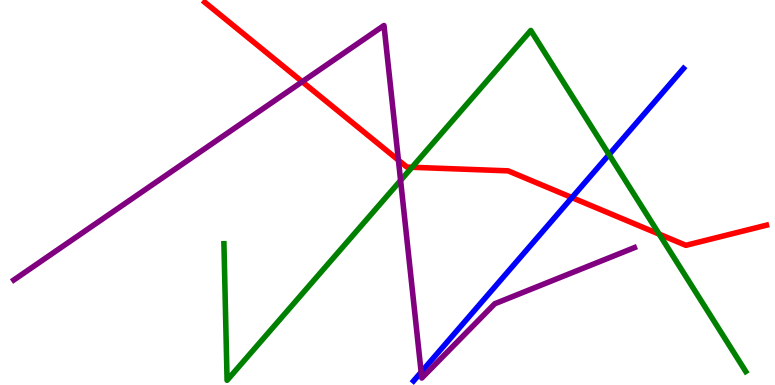[{'lines': ['blue', 'red'], 'intersections': [{'x': 7.38, 'y': 4.87}]}, {'lines': ['green', 'red'], 'intersections': [{'x': 5.32, 'y': 5.66}, {'x': 8.51, 'y': 3.92}]}, {'lines': ['purple', 'red'], 'intersections': [{'x': 3.9, 'y': 7.88}, {'x': 5.14, 'y': 5.84}]}, {'lines': ['blue', 'green'], 'intersections': [{'x': 7.86, 'y': 5.98}]}, {'lines': ['blue', 'purple'], 'intersections': [{'x': 5.43, 'y': 0.334}]}, {'lines': ['green', 'purple'], 'intersections': [{'x': 5.17, 'y': 5.31}]}]